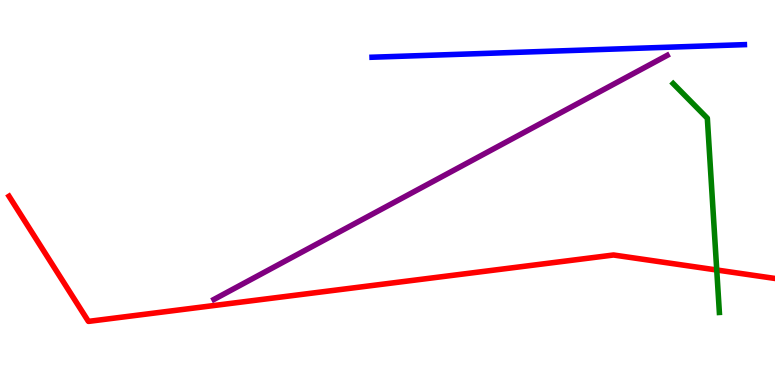[{'lines': ['blue', 'red'], 'intersections': []}, {'lines': ['green', 'red'], 'intersections': [{'x': 9.25, 'y': 2.99}]}, {'lines': ['purple', 'red'], 'intersections': []}, {'lines': ['blue', 'green'], 'intersections': []}, {'lines': ['blue', 'purple'], 'intersections': []}, {'lines': ['green', 'purple'], 'intersections': []}]